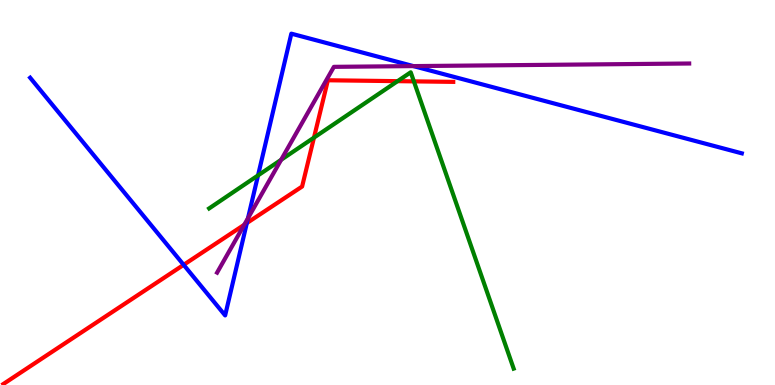[{'lines': ['blue', 'red'], 'intersections': [{'x': 2.37, 'y': 3.12}, {'x': 3.19, 'y': 4.21}]}, {'lines': ['green', 'red'], 'intersections': [{'x': 4.05, 'y': 6.43}, {'x': 5.13, 'y': 7.89}, {'x': 5.34, 'y': 7.89}]}, {'lines': ['purple', 'red'], 'intersections': [{'x': 3.15, 'y': 4.16}]}, {'lines': ['blue', 'green'], 'intersections': [{'x': 3.33, 'y': 5.44}]}, {'lines': ['blue', 'purple'], 'intersections': [{'x': 3.2, 'y': 4.33}, {'x': 5.33, 'y': 8.28}]}, {'lines': ['green', 'purple'], 'intersections': [{'x': 3.63, 'y': 5.85}]}]